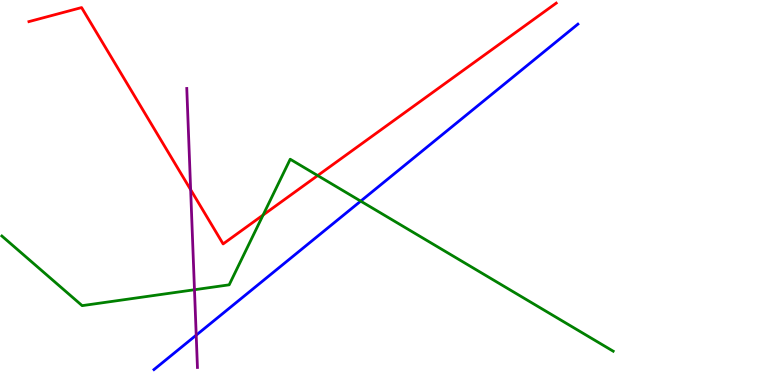[{'lines': ['blue', 'red'], 'intersections': []}, {'lines': ['green', 'red'], 'intersections': [{'x': 3.39, 'y': 4.42}, {'x': 4.1, 'y': 5.44}]}, {'lines': ['purple', 'red'], 'intersections': [{'x': 2.46, 'y': 5.07}]}, {'lines': ['blue', 'green'], 'intersections': [{'x': 4.65, 'y': 4.78}]}, {'lines': ['blue', 'purple'], 'intersections': [{'x': 2.53, 'y': 1.29}]}, {'lines': ['green', 'purple'], 'intersections': [{'x': 2.51, 'y': 2.47}]}]